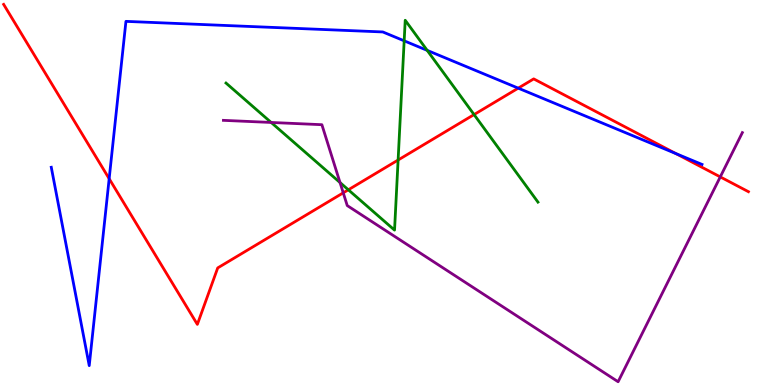[{'lines': ['blue', 'red'], 'intersections': [{'x': 1.41, 'y': 5.36}, {'x': 6.69, 'y': 7.71}, {'x': 8.72, 'y': 6.01}]}, {'lines': ['green', 'red'], 'intersections': [{'x': 4.49, 'y': 5.07}, {'x': 5.14, 'y': 5.84}, {'x': 6.12, 'y': 7.02}]}, {'lines': ['purple', 'red'], 'intersections': [{'x': 4.43, 'y': 4.99}, {'x': 9.29, 'y': 5.41}]}, {'lines': ['blue', 'green'], 'intersections': [{'x': 5.22, 'y': 8.94}, {'x': 5.51, 'y': 8.69}]}, {'lines': ['blue', 'purple'], 'intersections': []}, {'lines': ['green', 'purple'], 'intersections': [{'x': 3.5, 'y': 6.82}, {'x': 4.39, 'y': 5.26}]}]